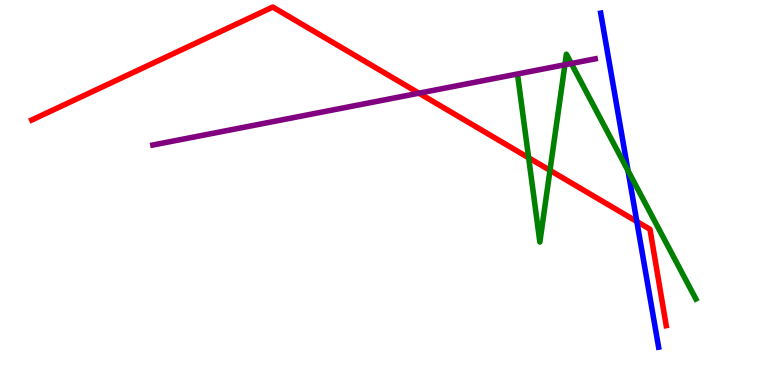[{'lines': ['blue', 'red'], 'intersections': [{'x': 8.22, 'y': 4.25}]}, {'lines': ['green', 'red'], 'intersections': [{'x': 6.82, 'y': 5.9}, {'x': 7.1, 'y': 5.57}]}, {'lines': ['purple', 'red'], 'intersections': [{'x': 5.41, 'y': 7.58}]}, {'lines': ['blue', 'green'], 'intersections': [{'x': 8.1, 'y': 5.57}]}, {'lines': ['blue', 'purple'], 'intersections': []}, {'lines': ['green', 'purple'], 'intersections': [{'x': 7.29, 'y': 8.32}, {'x': 7.37, 'y': 8.35}]}]